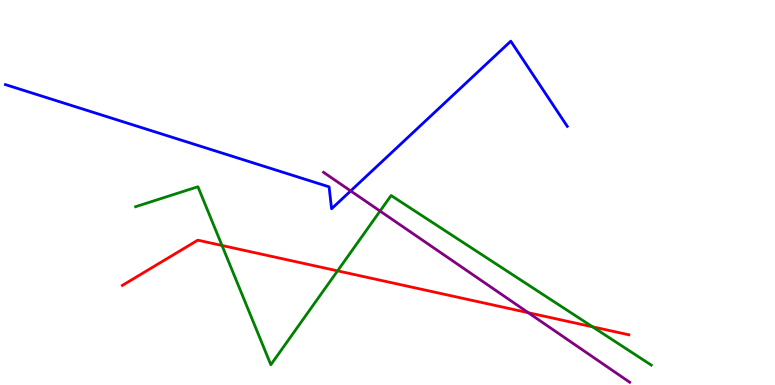[{'lines': ['blue', 'red'], 'intersections': []}, {'lines': ['green', 'red'], 'intersections': [{'x': 2.86, 'y': 3.62}, {'x': 4.36, 'y': 2.96}, {'x': 7.65, 'y': 1.51}]}, {'lines': ['purple', 'red'], 'intersections': [{'x': 6.82, 'y': 1.88}]}, {'lines': ['blue', 'green'], 'intersections': []}, {'lines': ['blue', 'purple'], 'intersections': [{'x': 4.52, 'y': 5.04}]}, {'lines': ['green', 'purple'], 'intersections': [{'x': 4.9, 'y': 4.52}]}]